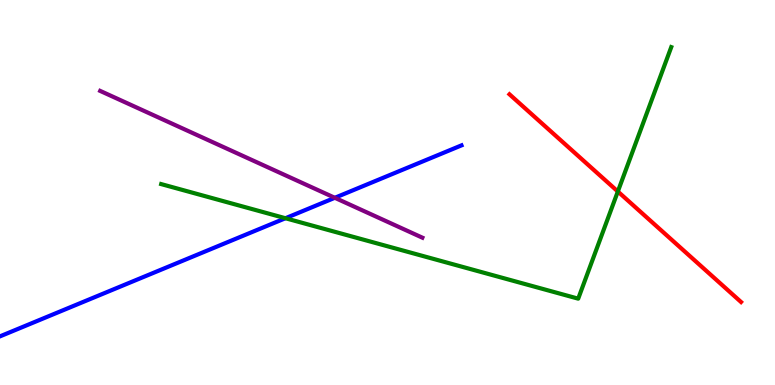[{'lines': ['blue', 'red'], 'intersections': []}, {'lines': ['green', 'red'], 'intersections': [{'x': 7.97, 'y': 5.03}]}, {'lines': ['purple', 'red'], 'intersections': []}, {'lines': ['blue', 'green'], 'intersections': [{'x': 3.68, 'y': 4.33}]}, {'lines': ['blue', 'purple'], 'intersections': [{'x': 4.32, 'y': 4.86}]}, {'lines': ['green', 'purple'], 'intersections': []}]